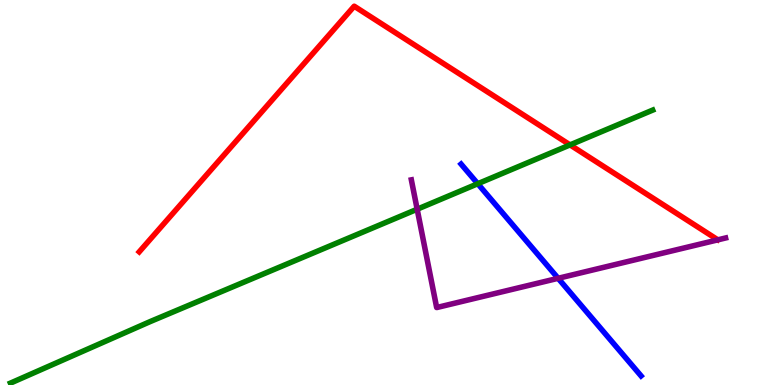[{'lines': ['blue', 'red'], 'intersections': []}, {'lines': ['green', 'red'], 'intersections': [{'x': 7.36, 'y': 6.24}]}, {'lines': ['purple', 'red'], 'intersections': []}, {'lines': ['blue', 'green'], 'intersections': [{'x': 6.16, 'y': 5.23}]}, {'lines': ['blue', 'purple'], 'intersections': [{'x': 7.2, 'y': 2.77}]}, {'lines': ['green', 'purple'], 'intersections': [{'x': 5.38, 'y': 4.57}]}]